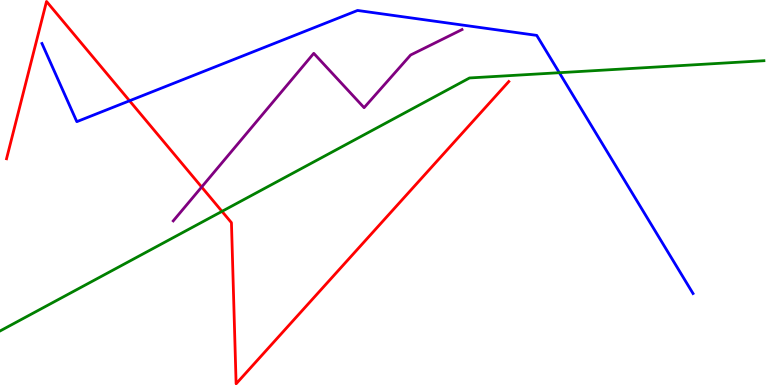[{'lines': ['blue', 'red'], 'intersections': [{'x': 1.67, 'y': 7.38}]}, {'lines': ['green', 'red'], 'intersections': [{'x': 2.86, 'y': 4.51}]}, {'lines': ['purple', 'red'], 'intersections': [{'x': 2.6, 'y': 5.14}]}, {'lines': ['blue', 'green'], 'intersections': [{'x': 7.22, 'y': 8.11}]}, {'lines': ['blue', 'purple'], 'intersections': []}, {'lines': ['green', 'purple'], 'intersections': []}]